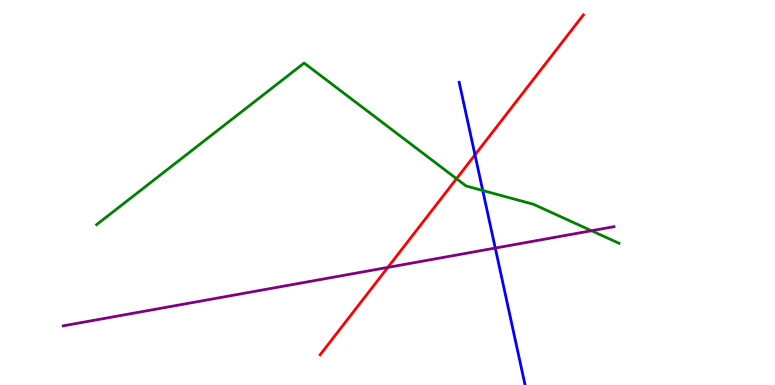[{'lines': ['blue', 'red'], 'intersections': [{'x': 6.13, 'y': 5.98}]}, {'lines': ['green', 'red'], 'intersections': [{'x': 5.89, 'y': 5.36}]}, {'lines': ['purple', 'red'], 'intersections': [{'x': 5.0, 'y': 3.05}]}, {'lines': ['blue', 'green'], 'intersections': [{'x': 6.23, 'y': 5.05}]}, {'lines': ['blue', 'purple'], 'intersections': [{'x': 6.39, 'y': 3.56}]}, {'lines': ['green', 'purple'], 'intersections': [{'x': 7.63, 'y': 4.01}]}]